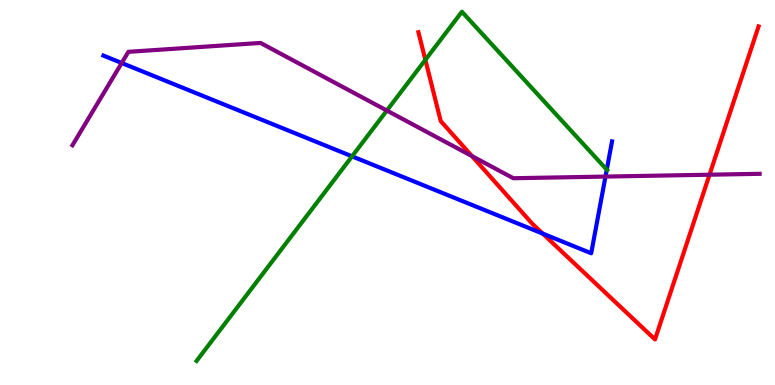[{'lines': ['blue', 'red'], 'intersections': [{'x': 7.0, 'y': 3.93}]}, {'lines': ['green', 'red'], 'intersections': [{'x': 5.49, 'y': 8.45}]}, {'lines': ['purple', 'red'], 'intersections': [{'x': 6.09, 'y': 5.95}, {'x': 9.15, 'y': 5.46}]}, {'lines': ['blue', 'green'], 'intersections': [{'x': 4.54, 'y': 5.94}, {'x': 7.83, 'y': 5.59}]}, {'lines': ['blue', 'purple'], 'intersections': [{'x': 1.57, 'y': 8.36}, {'x': 7.81, 'y': 5.41}]}, {'lines': ['green', 'purple'], 'intersections': [{'x': 4.99, 'y': 7.13}]}]